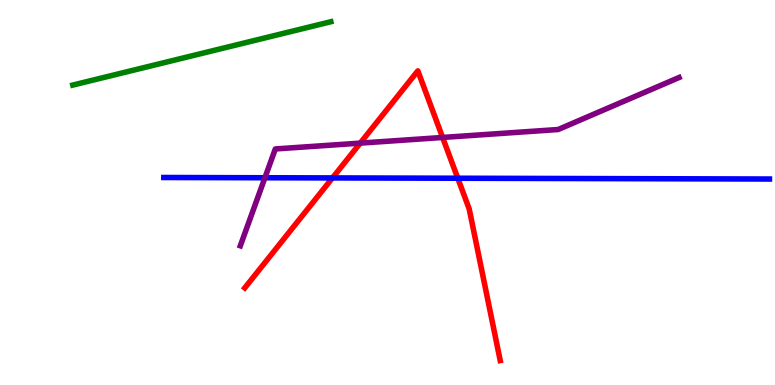[{'lines': ['blue', 'red'], 'intersections': [{'x': 4.29, 'y': 5.38}, {'x': 5.91, 'y': 5.37}]}, {'lines': ['green', 'red'], 'intersections': []}, {'lines': ['purple', 'red'], 'intersections': [{'x': 4.65, 'y': 6.28}, {'x': 5.71, 'y': 6.43}]}, {'lines': ['blue', 'green'], 'intersections': []}, {'lines': ['blue', 'purple'], 'intersections': [{'x': 3.42, 'y': 5.38}]}, {'lines': ['green', 'purple'], 'intersections': []}]